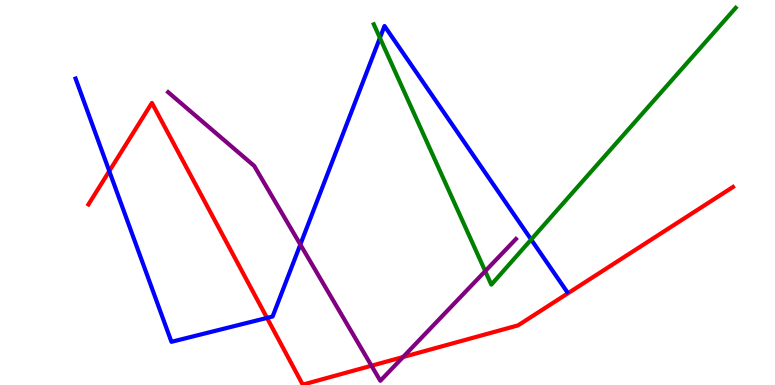[{'lines': ['blue', 'red'], 'intersections': [{'x': 1.41, 'y': 5.56}, {'x': 3.45, 'y': 1.74}]}, {'lines': ['green', 'red'], 'intersections': []}, {'lines': ['purple', 'red'], 'intersections': [{'x': 4.79, 'y': 0.501}, {'x': 5.2, 'y': 0.726}]}, {'lines': ['blue', 'green'], 'intersections': [{'x': 4.9, 'y': 9.02}, {'x': 6.85, 'y': 3.78}]}, {'lines': ['blue', 'purple'], 'intersections': [{'x': 3.88, 'y': 3.65}]}, {'lines': ['green', 'purple'], 'intersections': [{'x': 6.26, 'y': 2.96}]}]